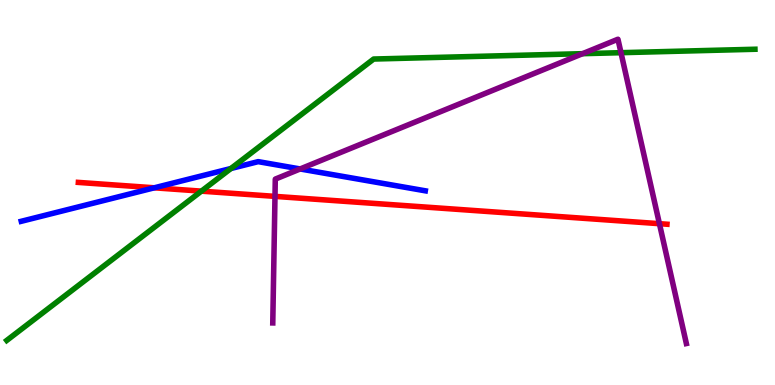[{'lines': ['blue', 'red'], 'intersections': [{'x': 1.99, 'y': 5.12}]}, {'lines': ['green', 'red'], 'intersections': [{'x': 2.6, 'y': 5.04}]}, {'lines': ['purple', 'red'], 'intersections': [{'x': 3.55, 'y': 4.9}, {'x': 8.51, 'y': 4.19}]}, {'lines': ['blue', 'green'], 'intersections': [{'x': 2.98, 'y': 5.62}]}, {'lines': ['blue', 'purple'], 'intersections': [{'x': 3.87, 'y': 5.61}]}, {'lines': ['green', 'purple'], 'intersections': [{'x': 7.52, 'y': 8.61}, {'x': 8.01, 'y': 8.63}]}]